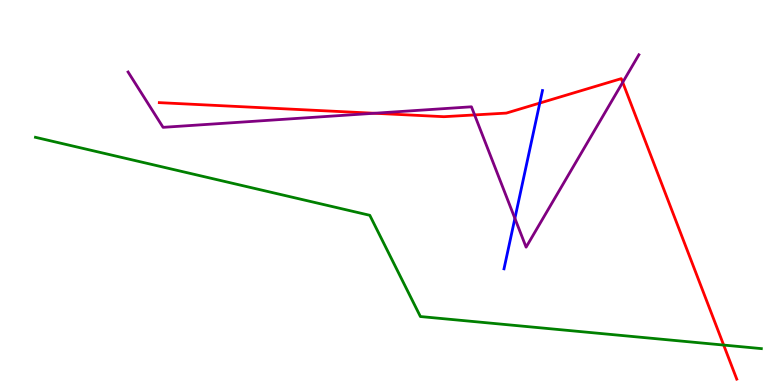[{'lines': ['blue', 'red'], 'intersections': [{'x': 6.96, 'y': 7.32}]}, {'lines': ['green', 'red'], 'intersections': [{'x': 9.34, 'y': 1.04}]}, {'lines': ['purple', 'red'], 'intersections': [{'x': 4.83, 'y': 7.06}, {'x': 6.12, 'y': 7.01}, {'x': 8.04, 'y': 7.86}]}, {'lines': ['blue', 'green'], 'intersections': []}, {'lines': ['blue', 'purple'], 'intersections': [{'x': 6.64, 'y': 4.33}]}, {'lines': ['green', 'purple'], 'intersections': []}]